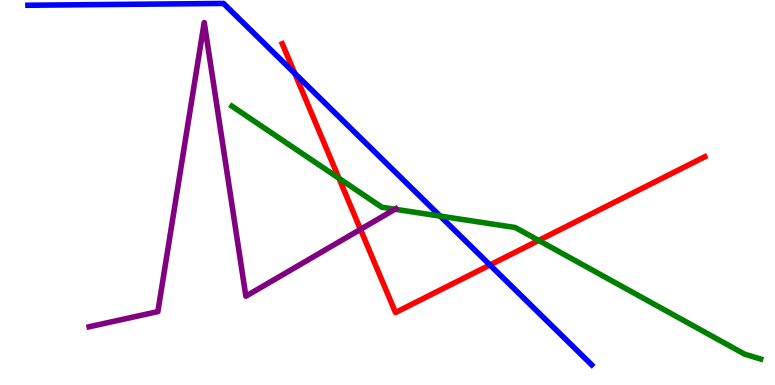[{'lines': ['blue', 'red'], 'intersections': [{'x': 3.8, 'y': 8.09}, {'x': 6.32, 'y': 3.12}]}, {'lines': ['green', 'red'], 'intersections': [{'x': 4.37, 'y': 5.37}, {'x': 6.95, 'y': 3.75}]}, {'lines': ['purple', 'red'], 'intersections': [{'x': 4.65, 'y': 4.04}]}, {'lines': ['blue', 'green'], 'intersections': [{'x': 5.68, 'y': 4.39}]}, {'lines': ['blue', 'purple'], 'intersections': []}, {'lines': ['green', 'purple'], 'intersections': [{'x': 5.1, 'y': 4.57}]}]